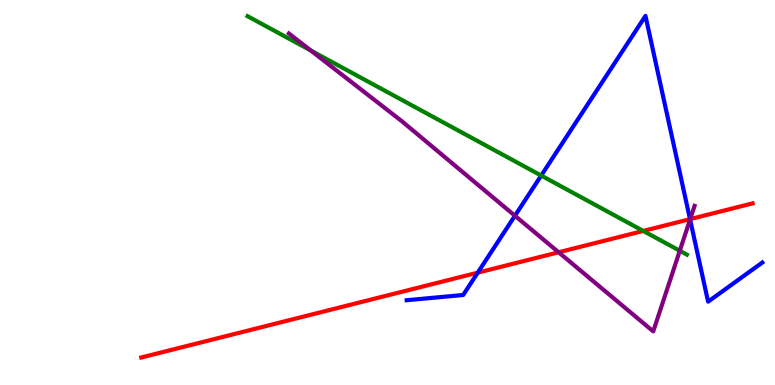[{'lines': ['blue', 'red'], 'intersections': [{'x': 6.16, 'y': 2.92}, {'x': 8.9, 'y': 4.31}]}, {'lines': ['green', 'red'], 'intersections': [{'x': 8.3, 'y': 4.0}]}, {'lines': ['purple', 'red'], 'intersections': [{'x': 7.21, 'y': 3.45}, {'x': 8.91, 'y': 4.31}]}, {'lines': ['blue', 'green'], 'intersections': [{'x': 6.98, 'y': 5.44}]}, {'lines': ['blue', 'purple'], 'intersections': [{'x': 6.64, 'y': 4.4}, {'x': 8.9, 'y': 4.3}]}, {'lines': ['green', 'purple'], 'intersections': [{'x': 4.01, 'y': 8.69}, {'x': 8.77, 'y': 3.49}]}]